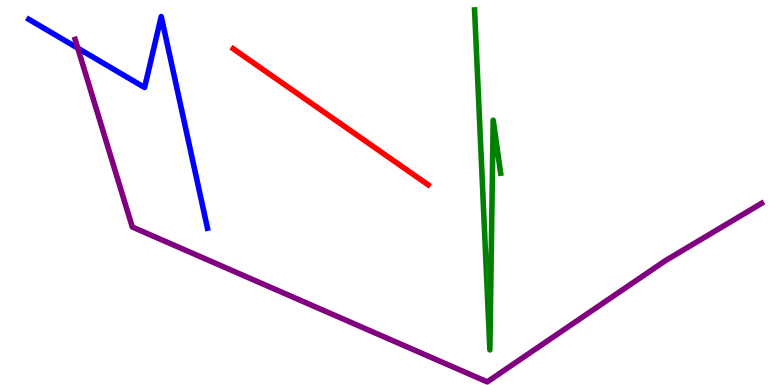[{'lines': ['blue', 'red'], 'intersections': []}, {'lines': ['green', 'red'], 'intersections': []}, {'lines': ['purple', 'red'], 'intersections': []}, {'lines': ['blue', 'green'], 'intersections': []}, {'lines': ['blue', 'purple'], 'intersections': [{'x': 1.0, 'y': 8.75}]}, {'lines': ['green', 'purple'], 'intersections': []}]